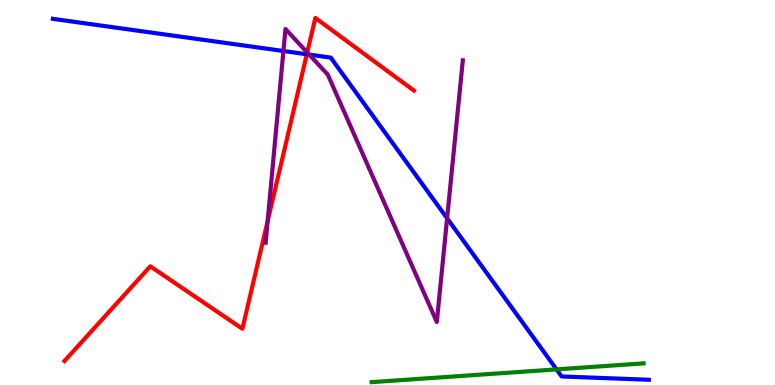[{'lines': ['blue', 'red'], 'intersections': [{'x': 3.96, 'y': 8.59}]}, {'lines': ['green', 'red'], 'intersections': []}, {'lines': ['purple', 'red'], 'intersections': [{'x': 3.45, 'y': 4.25}, {'x': 3.96, 'y': 8.64}]}, {'lines': ['blue', 'green'], 'intersections': [{'x': 7.18, 'y': 0.406}]}, {'lines': ['blue', 'purple'], 'intersections': [{'x': 3.66, 'y': 8.68}, {'x': 3.99, 'y': 8.58}, {'x': 5.77, 'y': 4.33}]}, {'lines': ['green', 'purple'], 'intersections': []}]